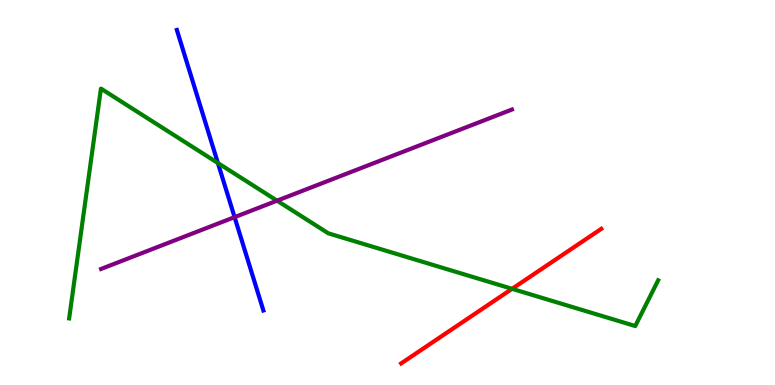[{'lines': ['blue', 'red'], 'intersections': []}, {'lines': ['green', 'red'], 'intersections': [{'x': 6.61, 'y': 2.5}]}, {'lines': ['purple', 'red'], 'intersections': []}, {'lines': ['blue', 'green'], 'intersections': [{'x': 2.81, 'y': 5.77}]}, {'lines': ['blue', 'purple'], 'intersections': [{'x': 3.03, 'y': 4.36}]}, {'lines': ['green', 'purple'], 'intersections': [{'x': 3.57, 'y': 4.79}]}]